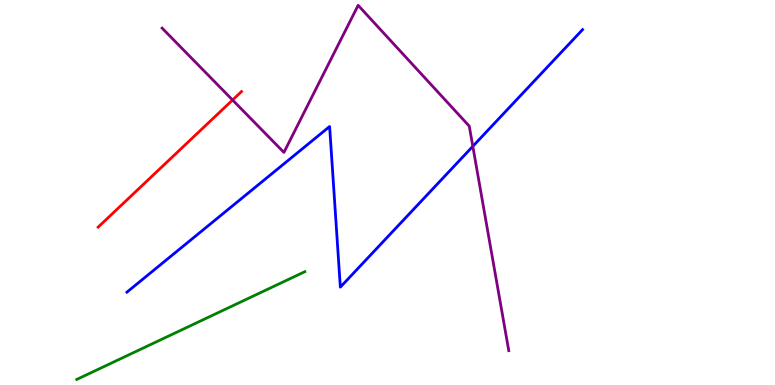[{'lines': ['blue', 'red'], 'intersections': []}, {'lines': ['green', 'red'], 'intersections': []}, {'lines': ['purple', 'red'], 'intersections': [{'x': 3.0, 'y': 7.4}]}, {'lines': ['blue', 'green'], 'intersections': []}, {'lines': ['blue', 'purple'], 'intersections': [{'x': 6.1, 'y': 6.2}]}, {'lines': ['green', 'purple'], 'intersections': []}]